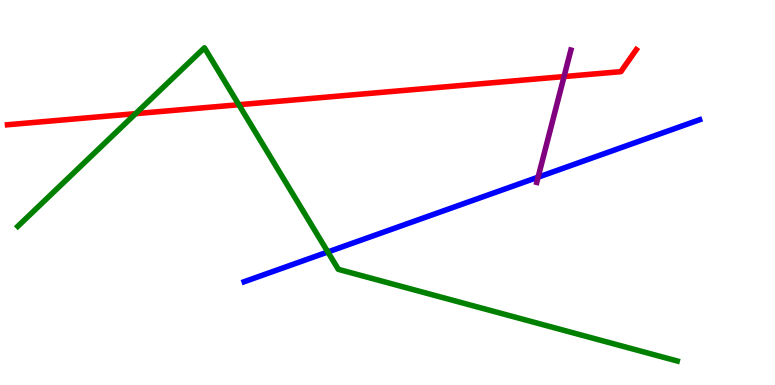[{'lines': ['blue', 'red'], 'intersections': []}, {'lines': ['green', 'red'], 'intersections': [{'x': 1.75, 'y': 7.05}, {'x': 3.08, 'y': 7.28}]}, {'lines': ['purple', 'red'], 'intersections': [{'x': 7.28, 'y': 8.01}]}, {'lines': ['blue', 'green'], 'intersections': [{'x': 4.23, 'y': 3.46}]}, {'lines': ['blue', 'purple'], 'intersections': [{'x': 6.94, 'y': 5.4}]}, {'lines': ['green', 'purple'], 'intersections': []}]